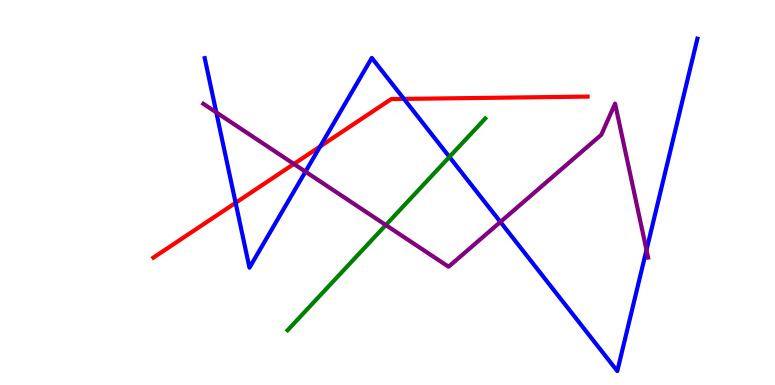[{'lines': ['blue', 'red'], 'intersections': [{'x': 3.04, 'y': 4.73}, {'x': 4.13, 'y': 6.2}, {'x': 5.21, 'y': 7.43}]}, {'lines': ['green', 'red'], 'intersections': []}, {'lines': ['purple', 'red'], 'intersections': [{'x': 3.79, 'y': 5.74}]}, {'lines': ['blue', 'green'], 'intersections': [{'x': 5.8, 'y': 5.92}]}, {'lines': ['blue', 'purple'], 'intersections': [{'x': 2.79, 'y': 7.08}, {'x': 3.94, 'y': 5.54}, {'x': 6.46, 'y': 4.24}, {'x': 8.34, 'y': 3.51}]}, {'lines': ['green', 'purple'], 'intersections': [{'x': 4.98, 'y': 4.15}]}]